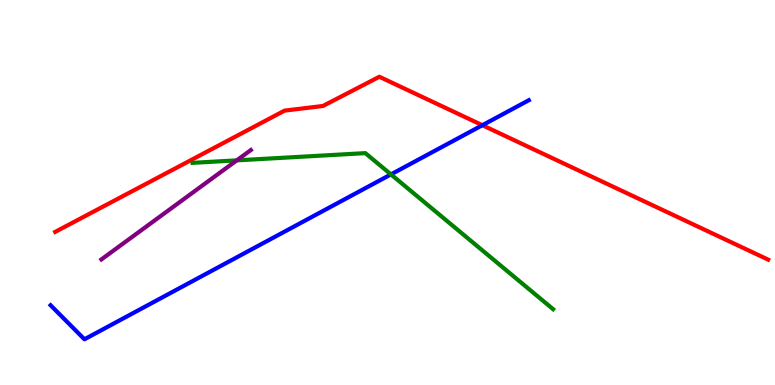[{'lines': ['blue', 'red'], 'intersections': [{'x': 6.22, 'y': 6.75}]}, {'lines': ['green', 'red'], 'intersections': []}, {'lines': ['purple', 'red'], 'intersections': []}, {'lines': ['blue', 'green'], 'intersections': [{'x': 5.04, 'y': 5.47}]}, {'lines': ['blue', 'purple'], 'intersections': []}, {'lines': ['green', 'purple'], 'intersections': [{'x': 3.05, 'y': 5.83}]}]